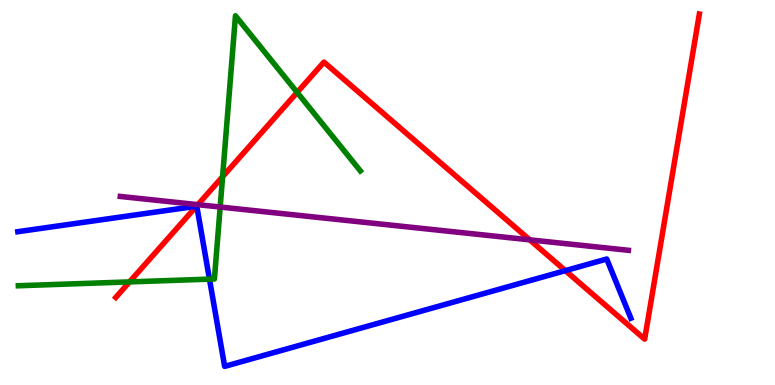[{'lines': ['blue', 'red'], 'intersections': [{'x': 2.54, 'y': 4.64}, {'x': 7.3, 'y': 2.97}]}, {'lines': ['green', 'red'], 'intersections': [{'x': 1.67, 'y': 2.68}, {'x': 2.87, 'y': 5.41}, {'x': 3.83, 'y': 7.6}]}, {'lines': ['purple', 'red'], 'intersections': [{'x': 2.55, 'y': 4.68}, {'x': 6.84, 'y': 3.77}]}, {'lines': ['blue', 'green'], 'intersections': [{'x': 2.7, 'y': 2.75}]}, {'lines': ['blue', 'purple'], 'intersections': []}, {'lines': ['green', 'purple'], 'intersections': [{'x': 2.84, 'y': 4.62}]}]